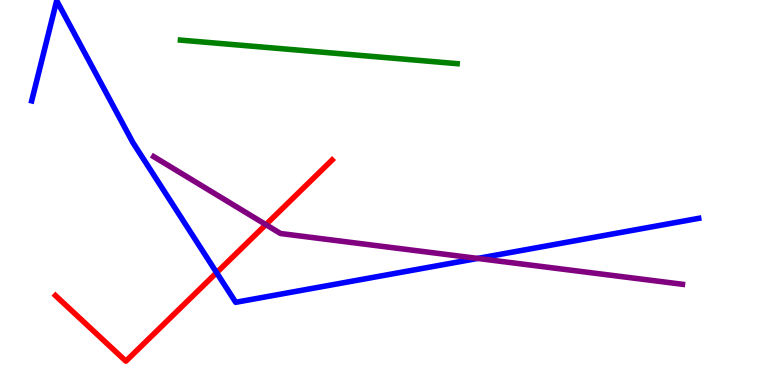[{'lines': ['blue', 'red'], 'intersections': [{'x': 2.8, 'y': 2.92}]}, {'lines': ['green', 'red'], 'intersections': []}, {'lines': ['purple', 'red'], 'intersections': [{'x': 3.43, 'y': 4.17}]}, {'lines': ['blue', 'green'], 'intersections': []}, {'lines': ['blue', 'purple'], 'intersections': [{'x': 6.16, 'y': 3.29}]}, {'lines': ['green', 'purple'], 'intersections': []}]